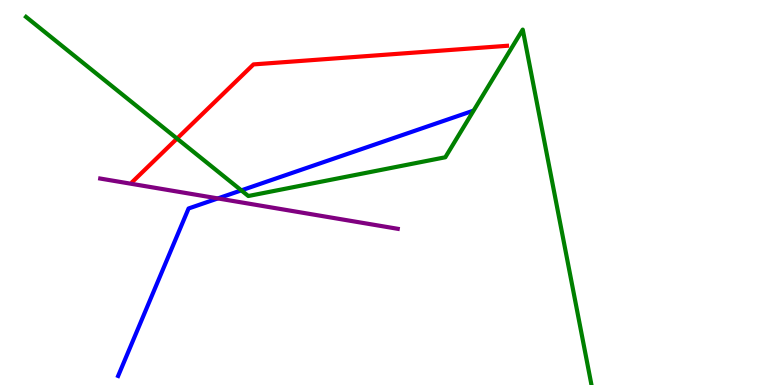[{'lines': ['blue', 'red'], 'intersections': []}, {'lines': ['green', 'red'], 'intersections': [{'x': 2.28, 'y': 6.4}]}, {'lines': ['purple', 'red'], 'intersections': []}, {'lines': ['blue', 'green'], 'intersections': [{'x': 3.11, 'y': 5.06}]}, {'lines': ['blue', 'purple'], 'intersections': [{'x': 2.81, 'y': 4.85}]}, {'lines': ['green', 'purple'], 'intersections': []}]